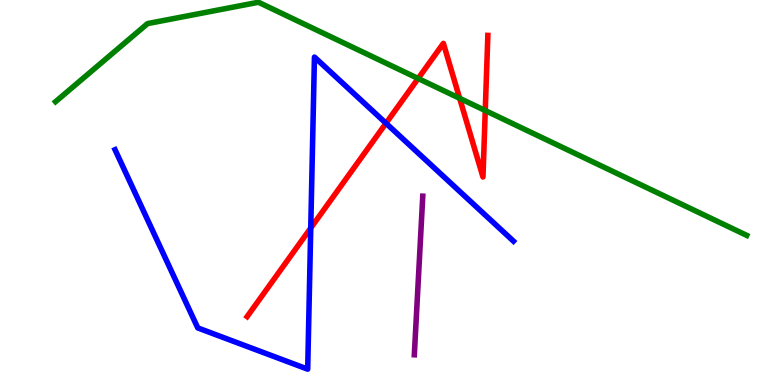[{'lines': ['blue', 'red'], 'intersections': [{'x': 4.01, 'y': 4.08}, {'x': 4.98, 'y': 6.8}]}, {'lines': ['green', 'red'], 'intersections': [{'x': 5.4, 'y': 7.96}, {'x': 5.93, 'y': 7.45}, {'x': 6.26, 'y': 7.13}]}, {'lines': ['purple', 'red'], 'intersections': []}, {'lines': ['blue', 'green'], 'intersections': []}, {'lines': ['blue', 'purple'], 'intersections': []}, {'lines': ['green', 'purple'], 'intersections': []}]